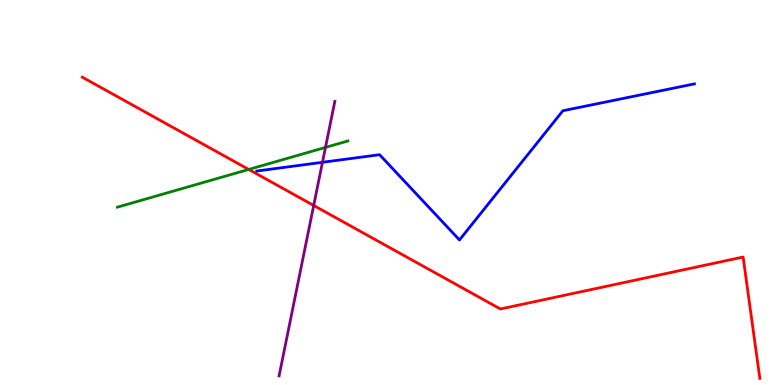[{'lines': ['blue', 'red'], 'intersections': []}, {'lines': ['green', 'red'], 'intersections': [{'x': 3.21, 'y': 5.6}]}, {'lines': ['purple', 'red'], 'intersections': [{'x': 4.05, 'y': 4.66}]}, {'lines': ['blue', 'green'], 'intersections': []}, {'lines': ['blue', 'purple'], 'intersections': [{'x': 4.16, 'y': 5.78}]}, {'lines': ['green', 'purple'], 'intersections': [{'x': 4.2, 'y': 6.17}]}]